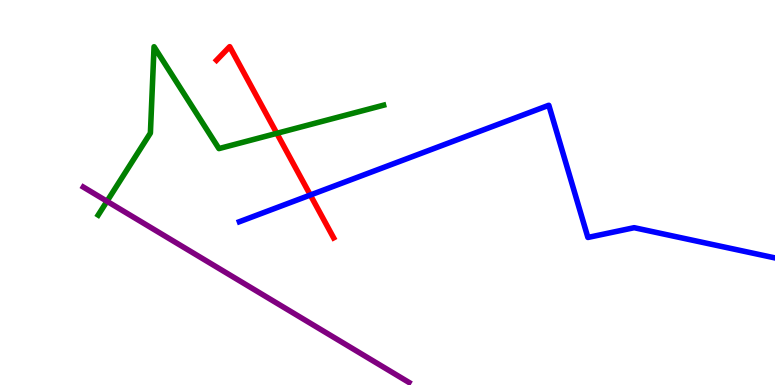[{'lines': ['blue', 'red'], 'intersections': [{'x': 4.0, 'y': 4.93}]}, {'lines': ['green', 'red'], 'intersections': [{'x': 3.57, 'y': 6.54}]}, {'lines': ['purple', 'red'], 'intersections': []}, {'lines': ['blue', 'green'], 'intersections': []}, {'lines': ['blue', 'purple'], 'intersections': []}, {'lines': ['green', 'purple'], 'intersections': [{'x': 1.38, 'y': 4.77}]}]